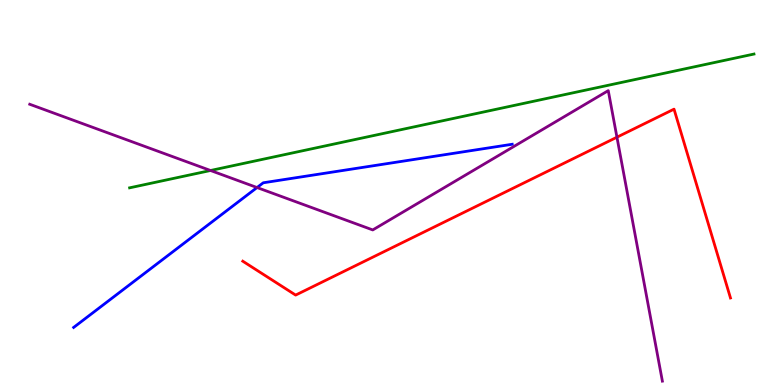[{'lines': ['blue', 'red'], 'intersections': []}, {'lines': ['green', 'red'], 'intersections': []}, {'lines': ['purple', 'red'], 'intersections': [{'x': 7.96, 'y': 6.44}]}, {'lines': ['blue', 'green'], 'intersections': []}, {'lines': ['blue', 'purple'], 'intersections': [{'x': 3.32, 'y': 5.13}]}, {'lines': ['green', 'purple'], 'intersections': [{'x': 2.72, 'y': 5.57}]}]